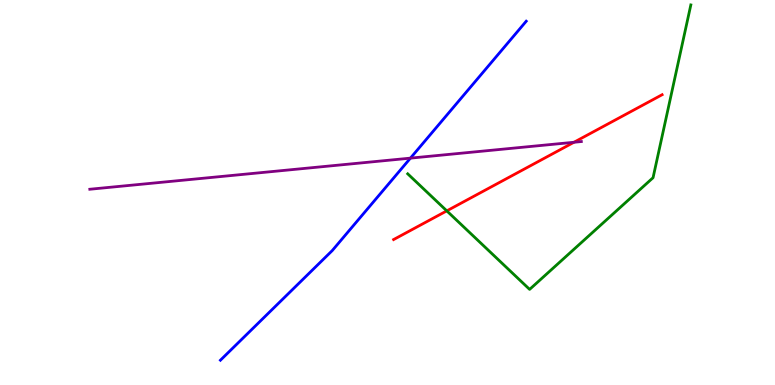[{'lines': ['blue', 'red'], 'intersections': []}, {'lines': ['green', 'red'], 'intersections': [{'x': 5.77, 'y': 4.52}]}, {'lines': ['purple', 'red'], 'intersections': [{'x': 7.41, 'y': 6.3}]}, {'lines': ['blue', 'green'], 'intersections': []}, {'lines': ['blue', 'purple'], 'intersections': [{'x': 5.3, 'y': 5.89}]}, {'lines': ['green', 'purple'], 'intersections': []}]